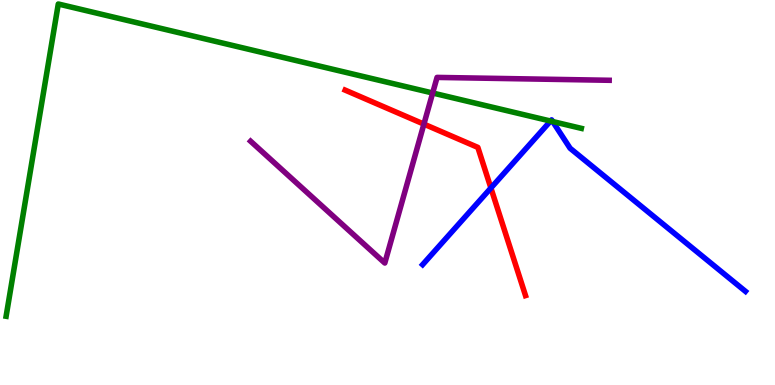[{'lines': ['blue', 'red'], 'intersections': [{'x': 6.33, 'y': 5.12}]}, {'lines': ['green', 'red'], 'intersections': []}, {'lines': ['purple', 'red'], 'intersections': [{'x': 5.47, 'y': 6.78}]}, {'lines': ['blue', 'green'], 'intersections': [{'x': 7.1, 'y': 6.86}, {'x': 7.13, 'y': 6.84}]}, {'lines': ['blue', 'purple'], 'intersections': []}, {'lines': ['green', 'purple'], 'intersections': [{'x': 5.58, 'y': 7.58}]}]